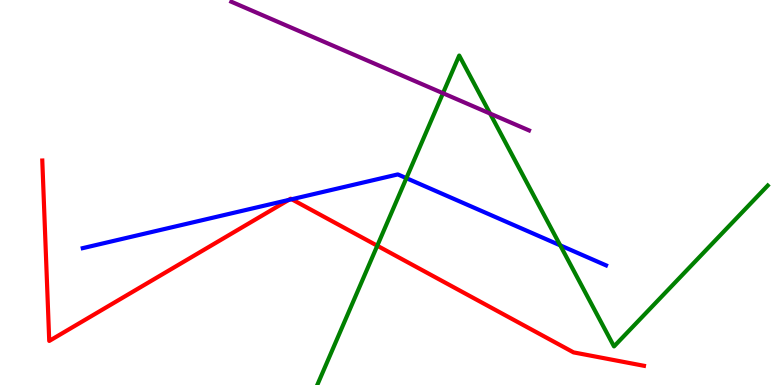[{'lines': ['blue', 'red'], 'intersections': [{'x': 3.72, 'y': 4.81}, {'x': 3.76, 'y': 4.82}]}, {'lines': ['green', 'red'], 'intersections': [{'x': 4.87, 'y': 3.62}]}, {'lines': ['purple', 'red'], 'intersections': []}, {'lines': ['blue', 'green'], 'intersections': [{'x': 5.24, 'y': 5.37}, {'x': 7.23, 'y': 3.63}]}, {'lines': ['blue', 'purple'], 'intersections': []}, {'lines': ['green', 'purple'], 'intersections': [{'x': 5.72, 'y': 7.58}, {'x': 6.32, 'y': 7.05}]}]